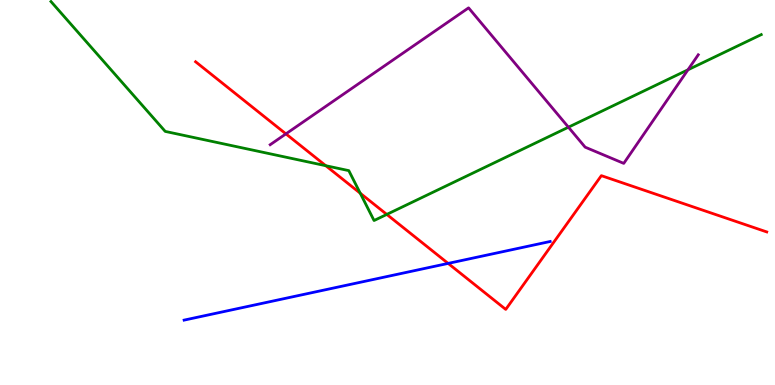[{'lines': ['blue', 'red'], 'intersections': [{'x': 5.78, 'y': 3.16}]}, {'lines': ['green', 'red'], 'intersections': [{'x': 4.2, 'y': 5.7}, {'x': 4.65, 'y': 4.98}, {'x': 4.99, 'y': 4.43}]}, {'lines': ['purple', 'red'], 'intersections': [{'x': 3.69, 'y': 6.52}]}, {'lines': ['blue', 'green'], 'intersections': []}, {'lines': ['blue', 'purple'], 'intersections': []}, {'lines': ['green', 'purple'], 'intersections': [{'x': 7.33, 'y': 6.7}, {'x': 8.88, 'y': 8.19}]}]